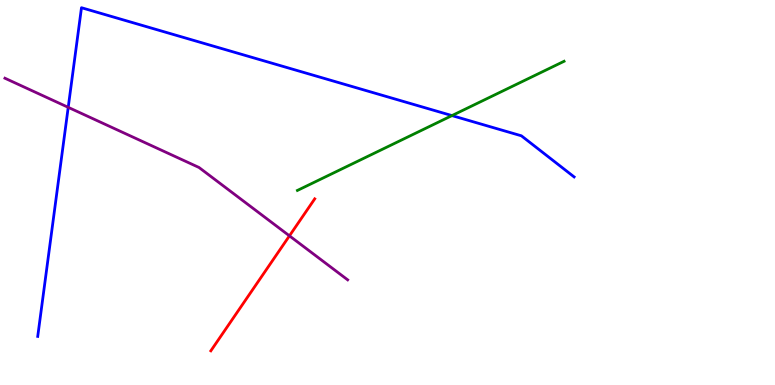[{'lines': ['blue', 'red'], 'intersections': []}, {'lines': ['green', 'red'], 'intersections': []}, {'lines': ['purple', 'red'], 'intersections': [{'x': 3.73, 'y': 3.87}]}, {'lines': ['blue', 'green'], 'intersections': [{'x': 5.83, 'y': 7.0}]}, {'lines': ['blue', 'purple'], 'intersections': [{'x': 0.88, 'y': 7.21}]}, {'lines': ['green', 'purple'], 'intersections': []}]